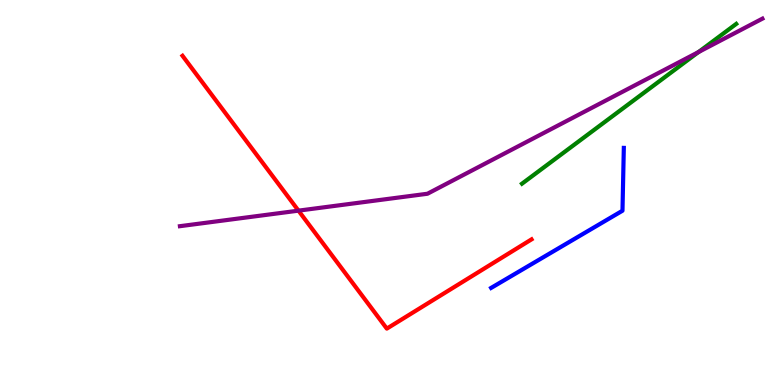[{'lines': ['blue', 'red'], 'intersections': []}, {'lines': ['green', 'red'], 'intersections': []}, {'lines': ['purple', 'red'], 'intersections': [{'x': 3.85, 'y': 4.53}]}, {'lines': ['blue', 'green'], 'intersections': []}, {'lines': ['blue', 'purple'], 'intersections': []}, {'lines': ['green', 'purple'], 'intersections': [{'x': 9.01, 'y': 8.65}]}]